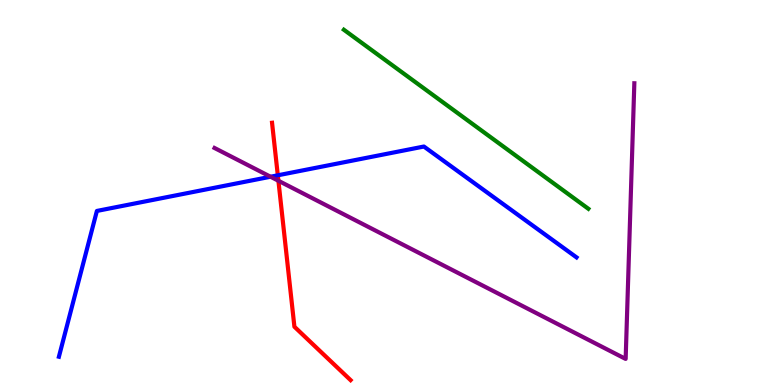[{'lines': ['blue', 'red'], 'intersections': [{'x': 3.58, 'y': 5.45}]}, {'lines': ['green', 'red'], 'intersections': []}, {'lines': ['purple', 'red'], 'intersections': [{'x': 3.59, 'y': 5.3}]}, {'lines': ['blue', 'green'], 'intersections': []}, {'lines': ['blue', 'purple'], 'intersections': [{'x': 3.49, 'y': 5.41}]}, {'lines': ['green', 'purple'], 'intersections': []}]